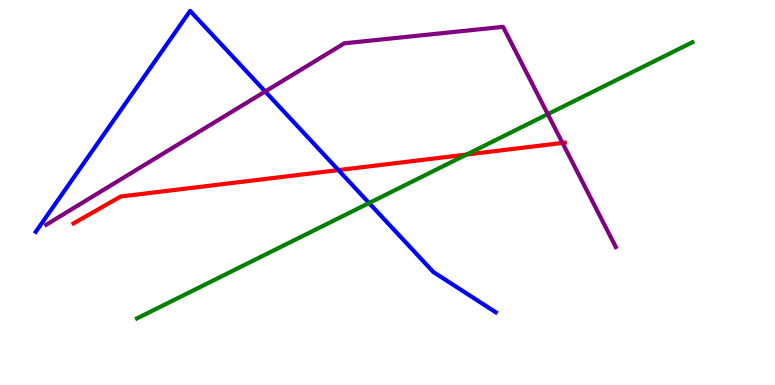[{'lines': ['blue', 'red'], 'intersections': [{'x': 4.37, 'y': 5.58}]}, {'lines': ['green', 'red'], 'intersections': [{'x': 6.02, 'y': 5.99}]}, {'lines': ['purple', 'red'], 'intersections': [{'x': 7.26, 'y': 6.29}]}, {'lines': ['blue', 'green'], 'intersections': [{'x': 4.76, 'y': 4.73}]}, {'lines': ['blue', 'purple'], 'intersections': [{'x': 3.42, 'y': 7.62}]}, {'lines': ['green', 'purple'], 'intersections': [{'x': 7.07, 'y': 7.03}]}]